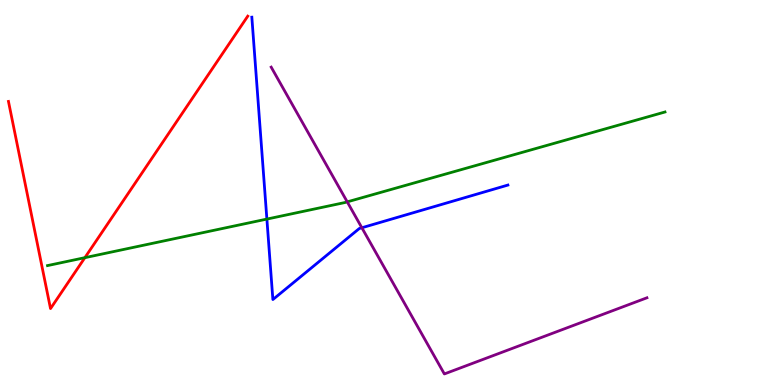[{'lines': ['blue', 'red'], 'intersections': []}, {'lines': ['green', 'red'], 'intersections': [{'x': 1.1, 'y': 3.31}]}, {'lines': ['purple', 'red'], 'intersections': []}, {'lines': ['blue', 'green'], 'intersections': [{'x': 3.44, 'y': 4.31}]}, {'lines': ['blue', 'purple'], 'intersections': [{'x': 4.67, 'y': 4.08}]}, {'lines': ['green', 'purple'], 'intersections': [{'x': 4.48, 'y': 4.76}]}]